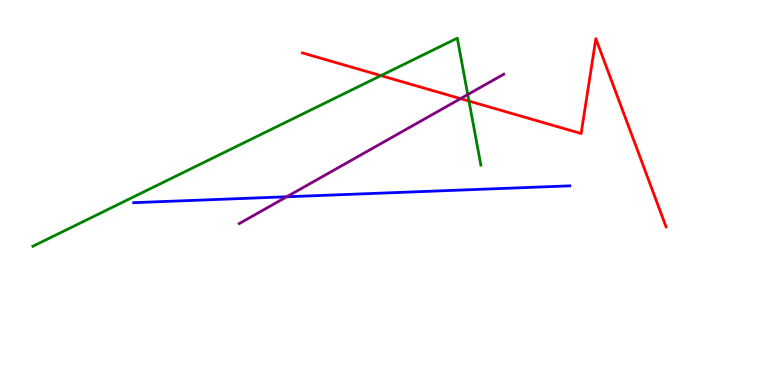[{'lines': ['blue', 'red'], 'intersections': []}, {'lines': ['green', 'red'], 'intersections': [{'x': 4.92, 'y': 8.04}, {'x': 6.05, 'y': 7.37}]}, {'lines': ['purple', 'red'], 'intersections': [{'x': 5.94, 'y': 7.44}]}, {'lines': ['blue', 'green'], 'intersections': []}, {'lines': ['blue', 'purple'], 'intersections': [{'x': 3.7, 'y': 4.89}]}, {'lines': ['green', 'purple'], 'intersections': [{'x': 6.04, 'y': 7.54}]}]